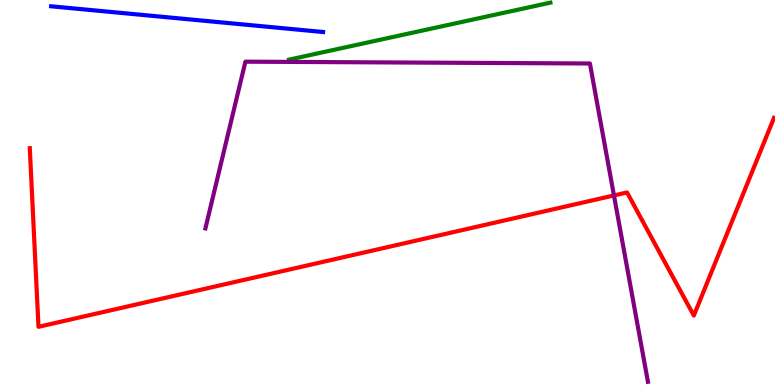[{'lines': ['blue', 'red'], 'intersections': []}, {'lines': ['green', 'red'], 'intersections': []}, {'lines': ['purple', 'red'], 'intersections': [{'x': 7.92, 'y': 4.92}]}, {'lines': ['blue', 'green'], 'intersections': []}, {'lines': ['blue', 'purple'], 'intersections': []}, {'lines': ['green', 'purple'], 'intersections': []}]